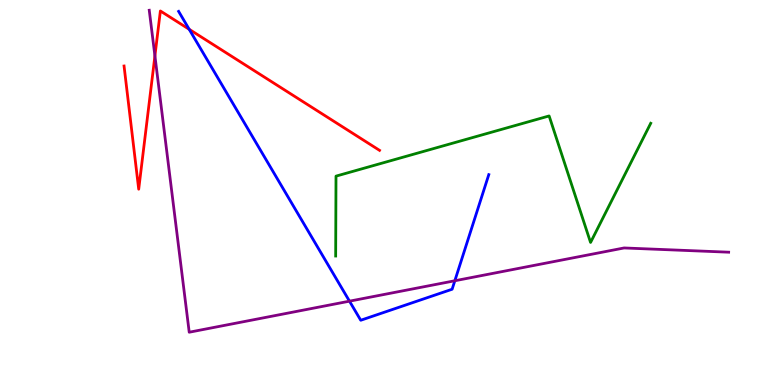[{'lines': ['blue', 'red'], 'intersections': [{'x': 2.44, 'y': 9.24}]}, {'lines': ['green', 'red'], 'intersections': []}, {'lines': ['purple', 'red'], 'intersections': [{'x': 2.0, 'y': 8.55}]}, {'lines': ['blue', 'green'], 'intersections': []}, {'lines': ['blue', 'purple'], 'intersections': [{'x': 4.51, 'y': 2.18}, {'x': 5.87, 'y': 2.71}]}, {'lines': ['green', 'purple'], 'intersections': []}]